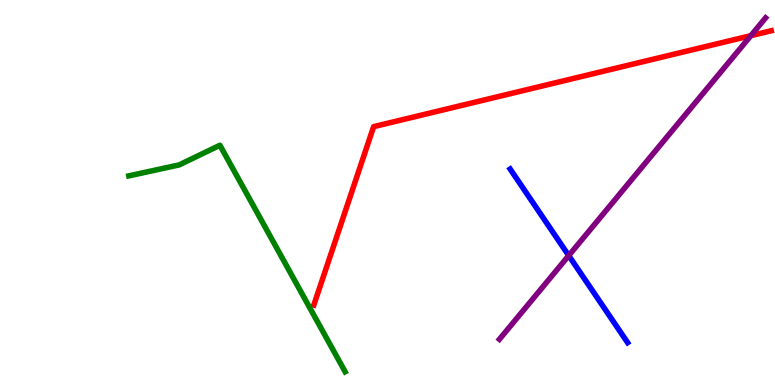[{'lines': ['blue', 'red'], 'intersections': []}, {'lines': ['green', 'red'], 'intersections': []}, {'lines': ['purple', 'red'], 'intersections': [{'x': 9.69, 'y': 9.07}]}, {'lines': ['blue', 'green'], 'intersections': []}, {'lines': ['blue', 'purple'], 'intersections': [{'x': 7.34, 'y': 3.36}]}, {'lines': ['green', 'purple'], 'intersections': []}]